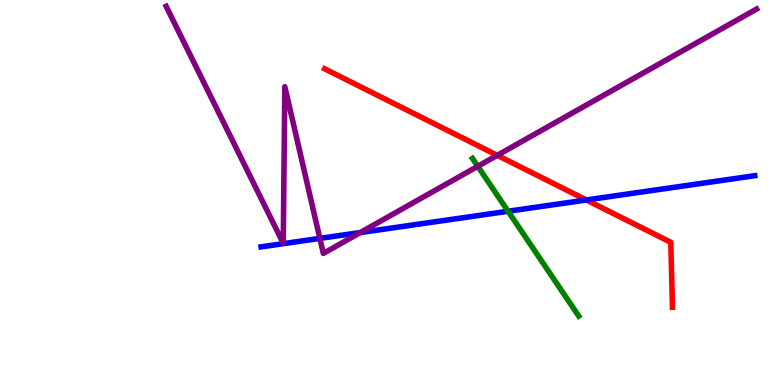[{'lines': ['blue', 'red'], 'intersections': [{'x': 7.57, 'y': 4.81}]}, {'lines': ['green', 'red'], 'intersections': []}, {'lines': ['purple', 'red'], 'intersections': [{'x': 6.42, 'y': 5.97}]}, {'lines': ['blue', 'green'], 'intersections': [{'x': 6.56, 'y': 4.51}]}, {'lines': ['blue', 'purple'], 'intersections': [{'x': 4.13, 'y': 3.81}, {'x': 4.65, 'y': 3.96}]}, {'lines': ['green', 'purple'], 'intersections': [{'x': 6.16, 'y': 5.68}]}]